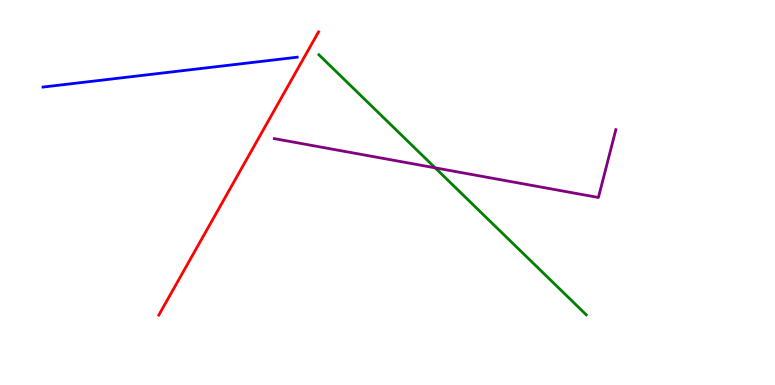[{'lines': ['blue', 'red'], 'intersections': []}, {'lines': ['green', 'red'], 'intersections': []}, {'lines': ['purple', 'red'], 'intersections': []}, {'lines': ['blue', 'green'], 'intersections': []}, {'lines': ['blue', 'purple'], 'intersections': []}, {'lines': ['green', 'purple'], 'intersections': [{'x': 5.61, 'y': 5.64}]}]